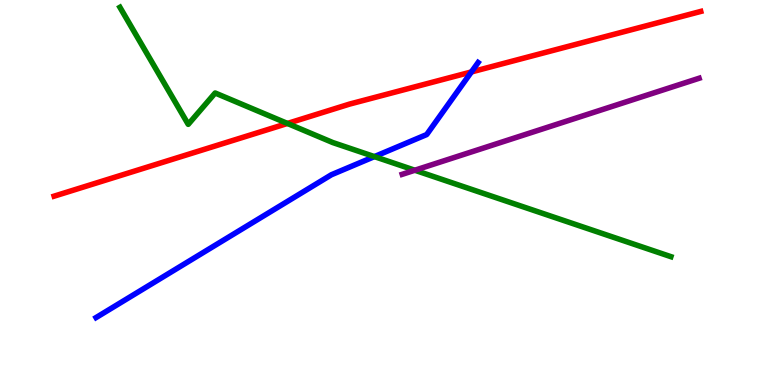[{'lines': ['blue', 'red'], 'intersections': [{'x': 6.08, 'y': 8.13}]}, {'lines': ['green', 'red'], 'intersections': [{'x': 3.71, 'y': 6.79}]}, {'lines': ['purple', 'red'], 'intersections': []}, {'lines': ['blue', 'green'], 'intersections': [{'x': 4.83, 'y': 5.93}]}, {'lines': ['blue', 'purple'], 'intersections': []}, {'lines': ['green', 'purple'], 'intersections': [{'x': 5.35, 'y': 5.58}]}]